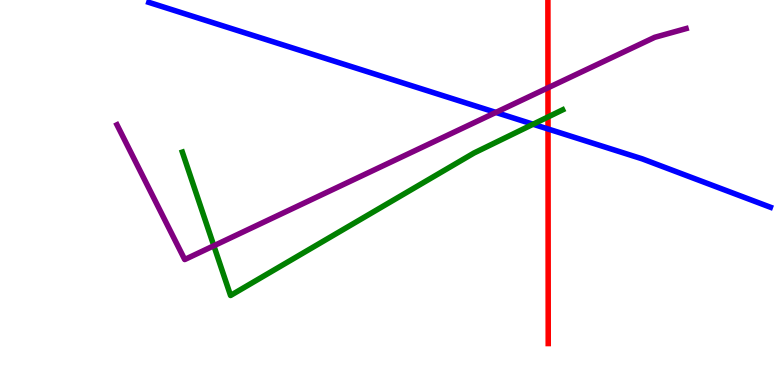[{'lines': ['blue', 'red'], 'intersections': [{'x': 7.07, 'y': 6.65}]}, {'lines': ['green', 'red'], 'intersections': [{'x': 7.07, 'y': 6.96}]}, {'lines': ['purple', 'red'], 'intersections': [{'x': 7.07, 'y': 7.72}]}, {'lines': ['blue', 'green'], 'intersections': [{'x': 6.88, 'y': 6.77}]}, {'lines': ['blue', 'purple'], 'intersections': [{'x': 6.4, 'y': 7.08}]}, {'lines': ['green', 'purple'], 'intersections': [{'x': 2.76, 'y': 3.62}]}]